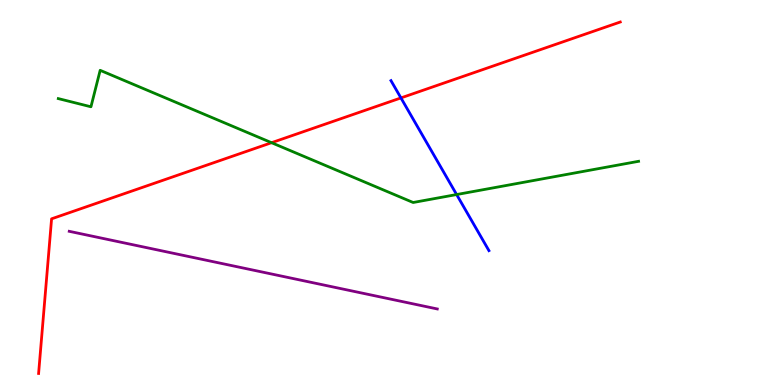[{'lines': ['blue', 'red'], 'intersections': [{'x': 5.17, 'y': 7.46}]}, {'lines': ['green', 'red'], 'intersections': [{'x': 3.5, 'y': 6.29}]}, {'lines': ['purple', 'red'], 'intersections': []}, {'lines': ['blue', 'green'], 'intersections': [{'x': 5.89, 'y': 4.95}]}, {'lines': ['blue', 'purple'], 'intersections': []}, {'lines': ['green', 'purple'], 'intersections': []}]